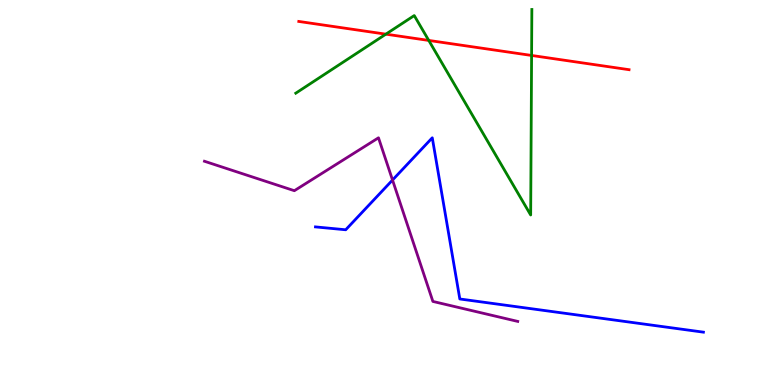[{'lines': ['blue', 'red'], 'intersections': []}, {'lines': ['green', 'red'], 'intersections': [{'x': 4.98, 'y': 9.11}, {'x': 5.53, 'y': 8.95}, {'x': 6.86, 'y': 8.56}]}, {'lines': ['purple', 'red'], 'intersections': []}, {'lines': ['blue', 'green'], 'intersections': []}, {'lines': ['blue', 'purple'], 'intersections': [{'x': 5.06, 'y': 5.32}]}, {'lines': ['green', 'purple'], 'intersections': []}]